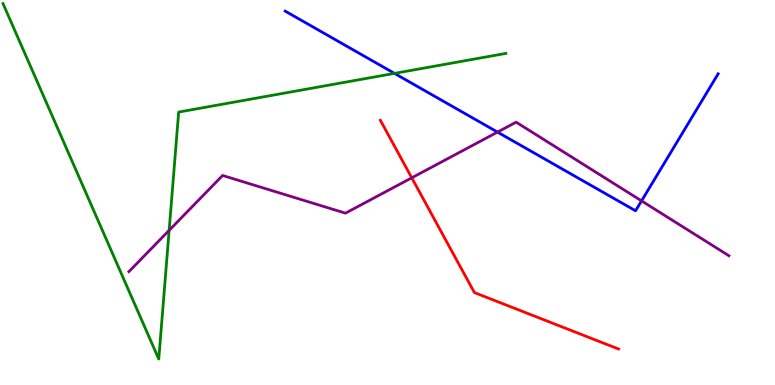[{'lines': ['blue', 'red'], 'intersections': []}, {'lines': ['green', 'red'], 'intersections': []}, {'lines': ['purple', 'red'], 'intersections': [{'x': 5.31, 'y': 5.38}]}, {'lines': ['blue', 'green'], 'intersections': [{'x': 5.09, 'y': 8.09}]}, {'lines': ['blue', 'purple'], 'intersections': [{'x': 6.42, 'y': 6.57}, {'x': 8.28, 'y': 4.78}]}, {'lines': ['green', 'purple'], 'intersections': [{'x': 2.18, 'y': 4.02}]}]